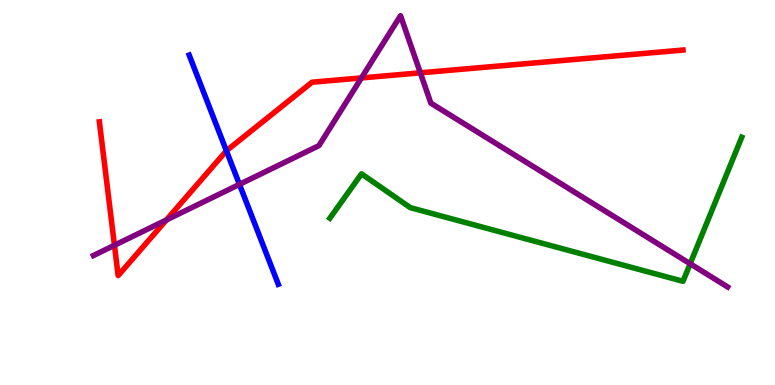[{'lines': ['blue', 'red'], 'intersections': [{'x': 2.92, 'y': 6.08}]}, {'lines': ['green', 'red'], 'intersections': []}, {'lines': ['purple', 'red'], 'intersections': [{'x': 1.48, 'y': 3.63}, {'x': 2.15, 'y': 4.29}, {'x': 4.66, 'y': 7.98}, {'x': 5.42, 'y': 8.11}]}, {'lines': ['blue', 'green'], 'intersections': []}, {'lines': ['blue', 'purple'], 'intersections': [{'x': 3.09, 'y': 5.21}]}, {'lines': ['green', 'purple'], 'intersections': [{'x': 8.91, 'y': 3.15}]}]